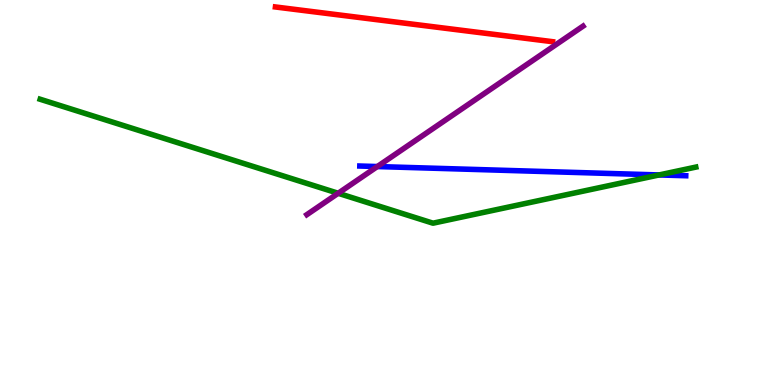[{'lines': ['blue', 'red'], 'intersections': []}, {'lines': ['green', 'red'], 'intersections': []}, {'lines': ['purple', 'red'], 'intersections': []}, {'lines': ['blue', 'green'], 'intersections': [{'x': 8.5, 'y': 5.46}]}, {'lines': ['blue', 'purple'], 'intersections': [{'x': 4.87, 'y': 5.67}]}, {'lines': ['green', 'purple'], 'intersections': [{'x': 4.36, 'y': 4.98}]}]